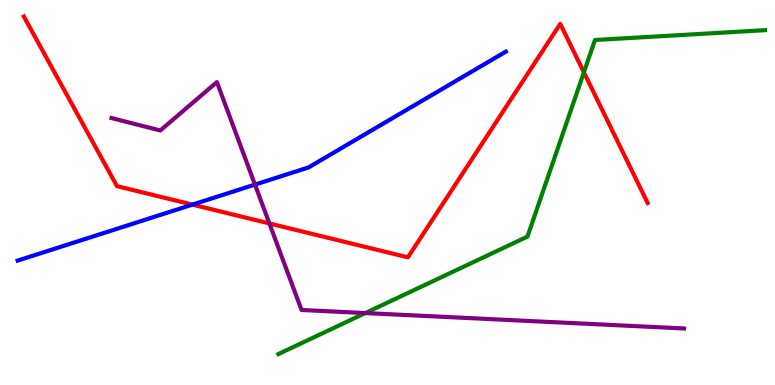[{'lines': ['blue', 'red'], 'intersections': [{'x': 2.48, 'y': 4.69}]}, {'lines': ['green', 'red'], 'intersections': [{'x': 7.53, 'y': 8.12}]}, {'lines': ['purple', 'red'], 'intersections': [{'x': 3.48, 'y': 4.2}]}, {'lines': ['blue', 'green'], 'intersections': []}, {'lines': ['blue', 'purple'], 'intersections': [{'x': 3.29, 'y': 5.21}]}, {'lines': ['green', 'purple'], 'intersections': [{'x': 4.71, 'y': 1.87}]}]